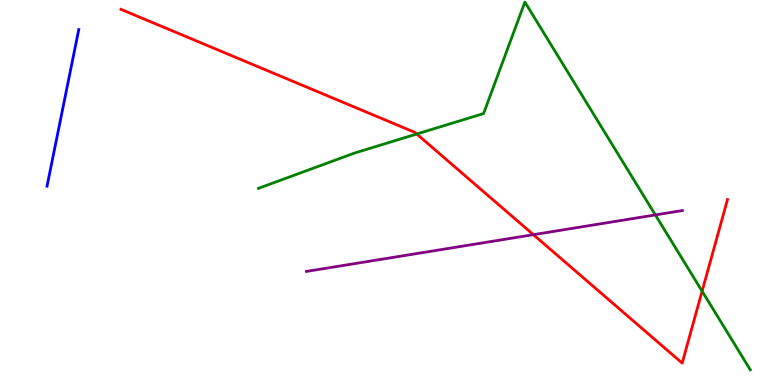[{'lines': ['blue', 'red'], 'intersections': []}, {'lines': ['green', 'red'], 'intersections': [{'x': 5.38, 'y': 6.52}, {'x': 9.06, 'y': 2.44}]}, {'lines': ['purple', 'red'], 'intersections': [{'x': 6.88, 'y': 3.9}]}, {'lines': ['blue', 'green'], 'intersections': []}, {'lines': ['blue', 'purple'], 'intersections': []}, {'lines': ['green', 'purple'], 'intersections': [{'x': 8.46, 'y': 4.42}]}]